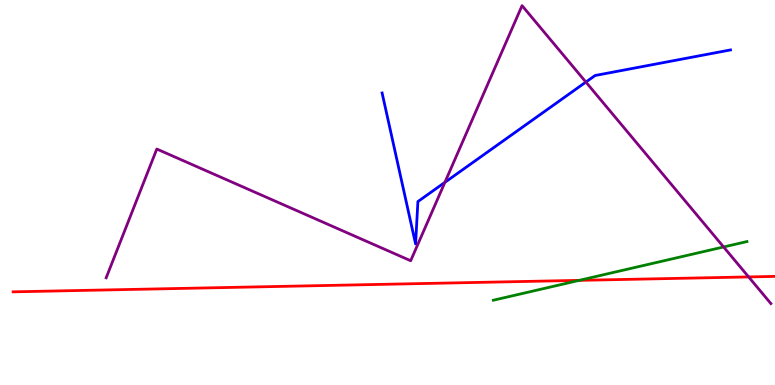[{'lines': ['blue', 'red'], 'intersections': []}, {'lines': ['green', 'red'], 'intersections': [{'x': 7.47, 'y': 2.72}]}, {'lines': ['purple', 'red'], 'intersections': [{'x': 9.66, 'y': 2.81}]}, {'lines': ['blue', 'green'], 'intersections': []}, {'lines': ['blue', 'purple'], 'intersections': [{'x': 5.74, 'y': 5.26}, {'x': 7.56, 'y': 7.87}]}, {'lines': ['green', 'purple'], 'intersections': [{'x': 9.34, 'y': 3.59}]}]